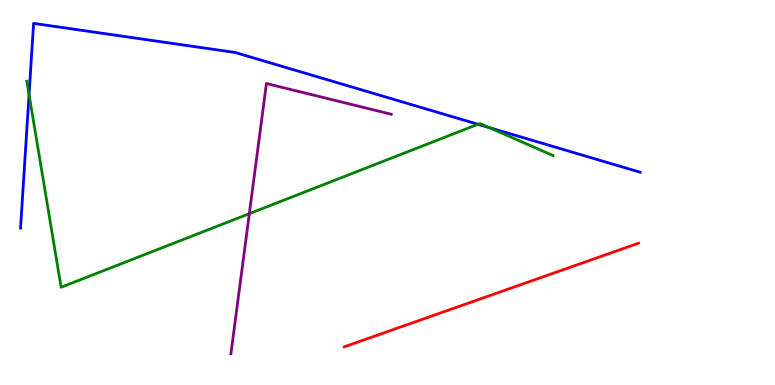[{'lines': ['blue', 'red'], 'intersections': []}, {'lines': ['green', 'red'], 'intersections': []}, {'lines': ['purple', 'red'], 'intersections': []}, {'lines': ['blue', 'green'], 'intersections': [{'x': 0.375, 'y': 7.54}, {'x': 6.17, 'y': 6.77}, {'x': 6.32, 'y': 6.68}]}, {'lines': ['blue', 'purple'], 'intersections': []}, {'lines': ['green', 'purple'], 'intersections': [{'x': 3.22, 'y': 4.45}]}]